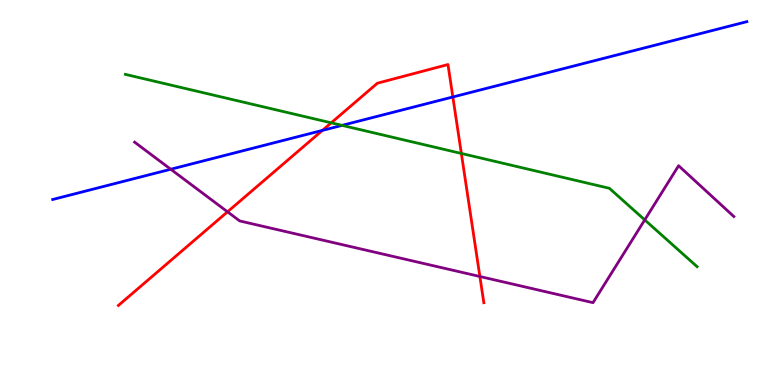[{'lines': ['blue', 'red'], 'intersections': [{'x': 4.16, 'y': 6.61}, {'x': 5.84, 'y': 7.48}]}, {'lines': ['green', 'red'], 'intersections': [{'x': 4.27, 'y': 6.81}, {'x': 5.95, 'y': 6.01}]}, {'lines': ['purple', 'red'], 'intersections': [{'x': 2.94, 'y': 4.5}, {'x': 6.19, 'y': 2.82}]}, {'lines': ['blue', 'green'], 'intersections': [{'x': 4.41, 'y': 6.74}]}, {'lines': ['blue', 'purple'], 'intersections': [{'x': 2.2, 'y': 5.6}]}, {'lines': ['green', 'purple'], 'intersections': [{'x': 8.32, 'y': 4.29}]}]